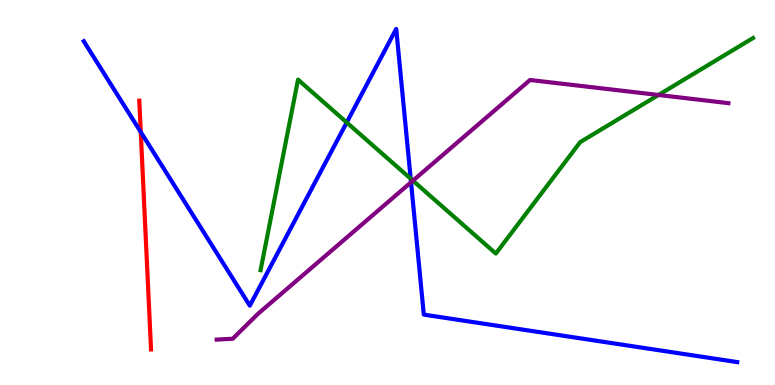[{'lines': ['blue', 'red'], 'intersections': [{'x': 1.82, 'y': 6.57}]}, {'lines': ['green', 'red'], 'intersections': []}, {'lines': ['purple', 'red'], 'intersections': []}, {'lines': ['blue', 'green'], 'intersections': [{'x': 4.47, 'y': 6.82}, {'x': 5.3, 'y': 5.36}]}, {'lines': ['blue', 'purple'], 'intersections': [{'x': 5.3, 'y': 5.27}]}, {'lines': ['green', 'purple'], 'intersections': [{'x': 5.33, 'y': 5.31}, {'x': 8.5, 'y': 7.53}]}]